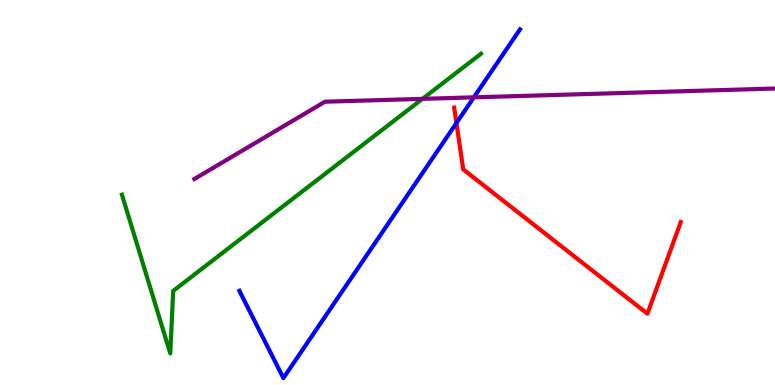[{'lines': ['blue', 'red'], 'intersections': [{'x': 5.89, 'y': 6.81}]}, {'lines': ['green', 'red'], 'intersections': []}, {'lines': ['purple', 'red'], 'intersections': []}, {'lines': ['blue', 'green'], 'intersections': []}, {'lines': ['blue', 'purple'], 'intersections': [{'x': 6.11, 'y': 7.47}]}, {'lines': ['green', 'purple'], 'intersections': [{'x': 5.45, 'y': 7.43}]}]